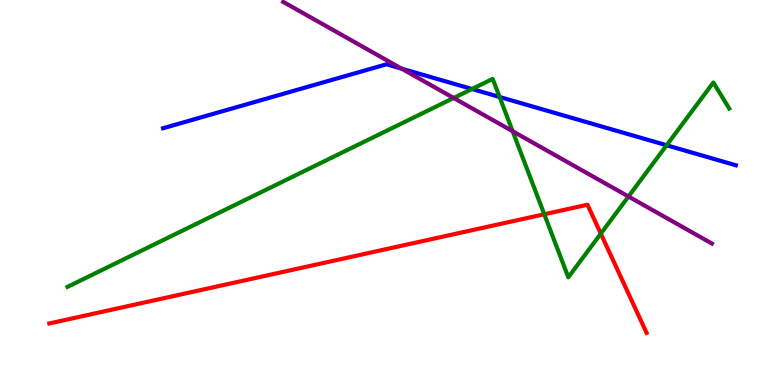[{'lines': ['blue', 'red'], 'intersections': []}, {'lines': ['green', 'red'], 'intersections': [{'x': 7.02, 'y': 4.43}, {'x': 7.75, 'y': 3.93}]}, {'lines': ['purple', 'red'], 'intersections': []}, {'lines': ['blue', 'green'], 'intersections': [{'x': 6.09, 'y': 7.69}, {'x': 6.45, 'y': 7.48}, {'x': 8.6, 'y': 6.23}]}, {'lines': ['blue', 'purple'], 'intersections': [{'x': 5.18, 'y': 8.22}]}, {'lines': ['green', 'purple'], 'intersections': [{'x': 5.85, 'y': 7.45}, {'x': 6.61, 'y': 6.59}, {'x': 8.11, 'y': 4.9}]}]